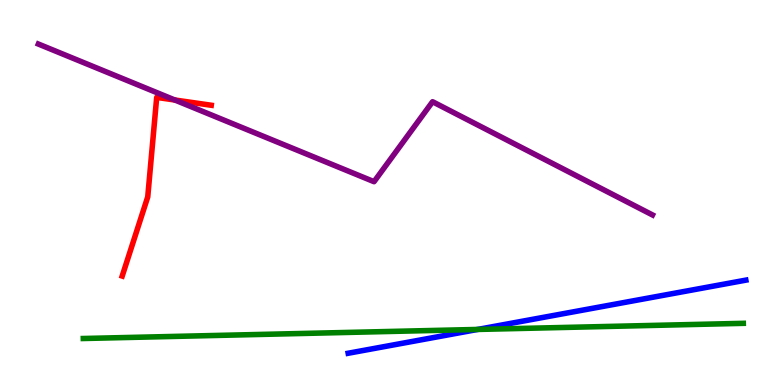[{'lines': ['blue', 'red'], 'intersections': []}, {'lines': ['green', 'red'], 'intersections': []}, {'lines': ['purple', 'red'], 'intersections': [{'x': 2.26, 'y': 7.4}]}, {'lines': ['blue', 'green'], 'intersections': [{'x': 6.16, 'y': 1.44}]}, {'lines': ['blue', 'purple'], 'intersections': []}, {'lines': ['green', 'purple'], 'intersections': []}]